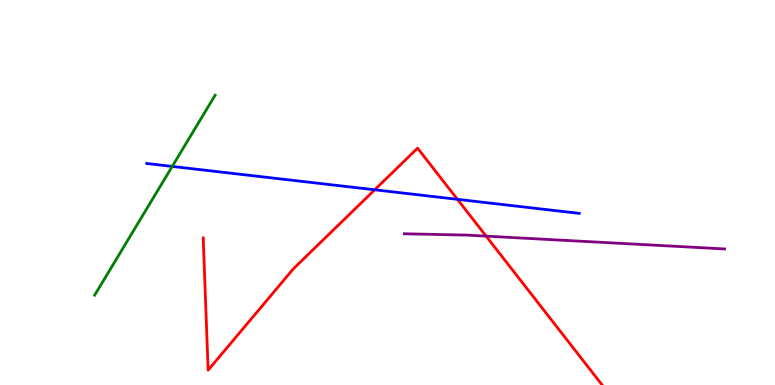[{'lines': ['blue', 'red'], 'intersections': [{'x': 4.84, 'y': 5.07}, {'x': 5.9, 'y': 4.82}]}, {'lines': ['green', 'red'], 'intersections': []}, {'lines': ['purple', 'red'], 'intersections': [{'x': 6.27, 'y': 3.87}]}, {'lines': ['blue', 'green'], 'intersections': [{'x': 2.22, 'y': 5.68}]}, {'lines': ['blue', 'purple'], 'intersections': []}, {'lines': ['green', 'purple'], 'intersections': []}]